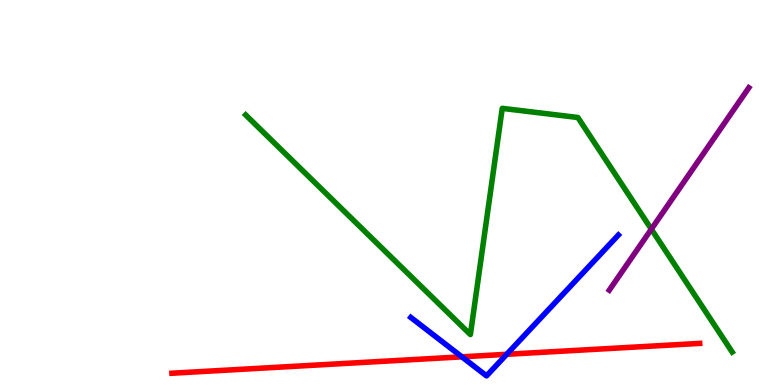[{'lines': ['blue', 'red'], 'intersections': [{'x': 5.96, 'y': 0.731}, {'x': 6.54, 'y': 0.797}]}, {'lines': ['green', 'red'], 'intersections': []}, {'lines': ['purple', 'red'], 'intersections': []}, {'lines': ['blue', 'green'], 'intersections': []}, {'lines': ['blue', 'purple'], 'intersections': []}, {'lines': ['green', 'purple'], 'intersections': [{'x': 8.4, 'y': 4.05}]}]